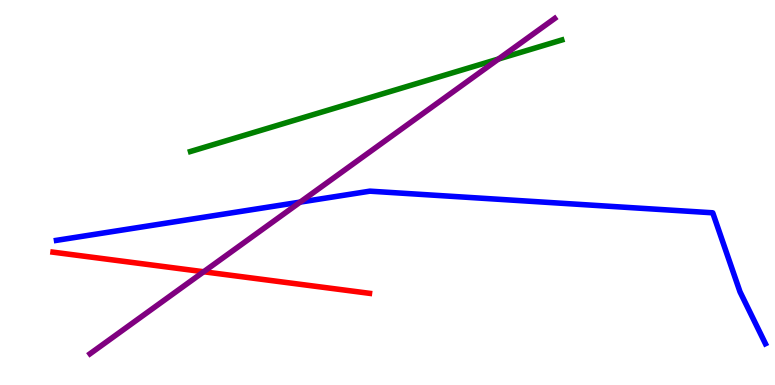[{'lines': ['blue', 'red'], 'intersections': []}, {'lines': ['green', 'red'], 'intersections': []}, {'lines': ['purple', 'red'], 'intersections': [{'x': 2.63, 'y': 2.94}]}, {'lines': ['blue', 'green'], 'intersections': []}, {'lines': ['blue', 'purple'], 'intersections': [{'x': 3.87, 'y': 4.75}]}, {'lines': ['green', 'purple'], 'intersections': [{'x': 6.43, 'y': 8.47}]}]